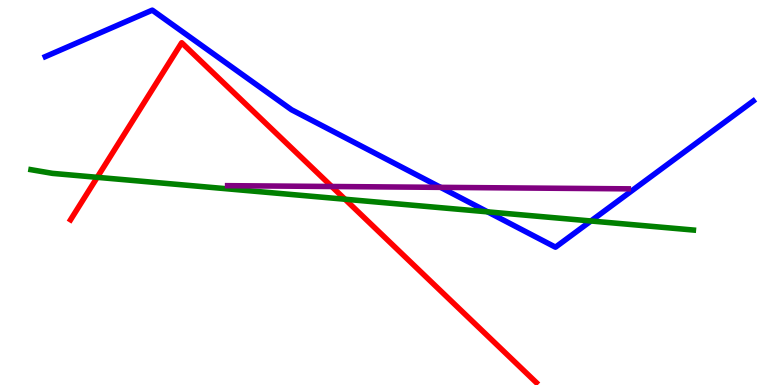[{'lines': ['blue', 'red'], 'intersections': []}, {'lines': ['green', 'red'], 'intersections': [{'x': 1.25, 'y': 5.39}, {'x': 4.45, 'y': 4.83}]}, {'lines': ['purple', 'red'], 'intersections': [{'x': 4.28, 'y': 5.16}]}, {'lines': ['blue', 'green'], 'intersections': [{'x': 6.29, 'y': 4.5}, {'x': 7.62, 'y': 4.26}]}, {'lines': ['blue', 'purple'], 'intersections': [{'x': 5.68, 'y': 5.13}]}, {'lines': ['green', 'purple'], 'intersections': []}]